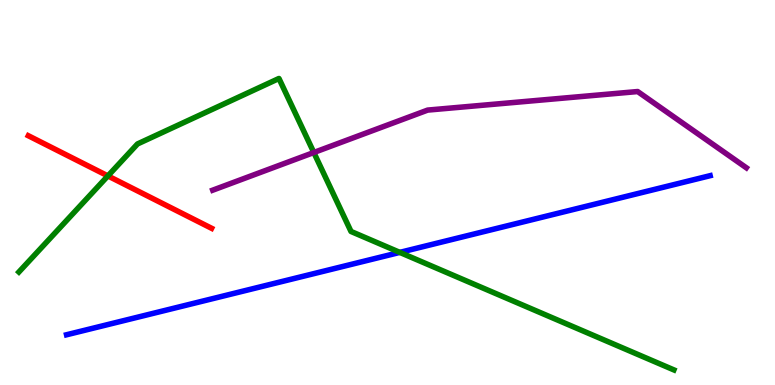[{'lines': ['blue', 'red'], 'intersections': []}, {'lines': ['green', 'red'], 'intersections': [{'x': 1.39, 'y': 5.43}]}, {'lines': ['purple', 'red'], 'intersections': []}, {'lines': ['blue', 'green'], 'intersections': [{'x': 5.16, 'y': 3.44}]}, {'lines': ['blue', 'purple'], 'intersections': []}, {'lines': ['green', 'purple'], 'intersections': [{'x': 4.05, 'y': 6.04}]}]